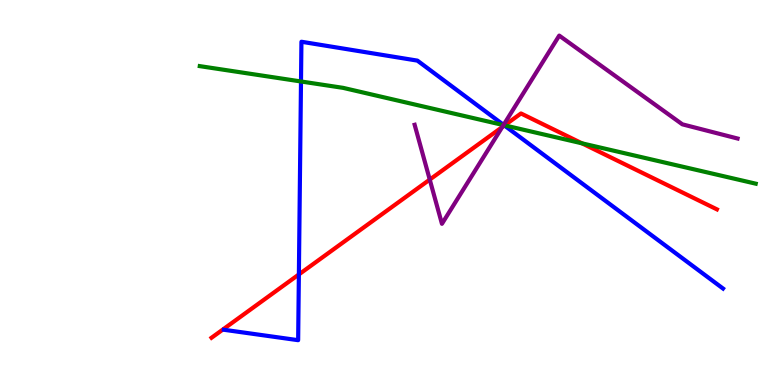[{'lines': ['blue', 'red'], 'intersections': [{'x': 3.86, 'y': 2.87}, {'x': 6.51, 'y': 6.74}]}, {'lines': ['green', 'red'], 'intersections': [{'x': 6.51, 'y': 6.74}, {'x': 7.51, 'y': 6.28}]}, {'lines': ['purple', 'red'], 'intersections': [{'x': 5.55, 'y': 5.34}, {'x': 6.48, 'y': 6.7}]}, {'lines': ['blue', 'green'], 'intersections': [{'x': 3.88, 'y': 7.88}, {'x': 6.5, 'y': 6.75}]}, {'lines': ['blue', 'purple'], 'intersections': [{'x': 6.5, 'y': 6.76}]}, {'lines': ['green', 'purple'], 'intersections': [{'x': 6.5, 'y': 6.75}]}]